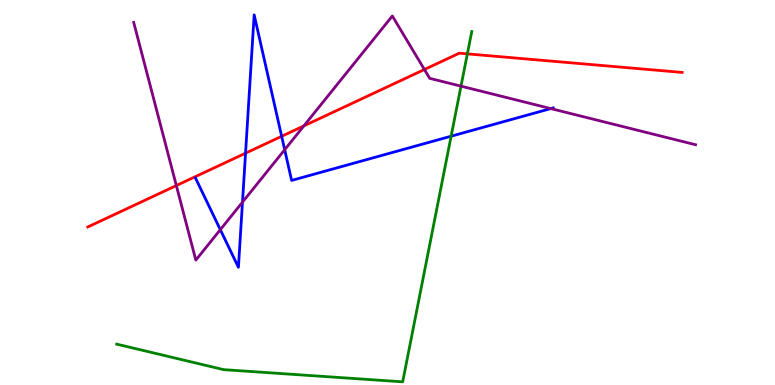[{'lines': ['blue', 'red'], 'intersections': [{'x': 3.17, 'y': 6.02}, {'x': 3.63, 'y': 6.46}]}, {'lines': ['green', 'red'], 'intersections': [{'x': 6.03, 'y': 8.6}]}, {'lines': ['purple', 'red'], 'intersections': [{'x': 2.28, 'y': 5.18}, {'x': 3.92, 'y': 6.73}, {'x': 5.48, 'y': 8.19}]}, {'lines': ['blue', 'green'], 'intersections': [{'x': 5.82, 'y': 6.46}]}, {'lines': ['blue', 'purple'], 'intersections': [{'x': 2.84, 'y': 4.03}, {'x': 3.13, 'y': 4.75}, {'x': 3.67, 'y': 6.11}, {'x': 7.11, 'y': 7.18}]}, {'lines': ['green', 'purple'], 'intersections': [{'x': 5.95, 'y': 7.76}]}]